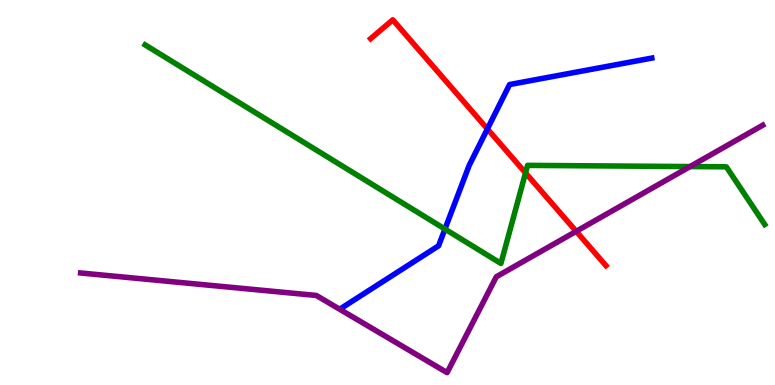[{'lines': ['blue', 'red'], 'intersections': [{'x': 6.29, 'y': 6.65}]}, {'lines': ['green', 'red'], 'intersections': [{'x': 6.78, 'y': 5.51}]}, {'lines': ['purple', 'red'], 'intersections': [{'x': 7.43, 'y': 3.99}]}, {'lines': ['blue', 'green'], 'intersections': [{'x': 5.74, 'y': 4.05}]}, {'lines': ['blue', 'purple'], 'intersections': []}, {'lines': ['green', 'purple'], 'intersections': [{'x': 8.9, 'y': 5.67}]}]